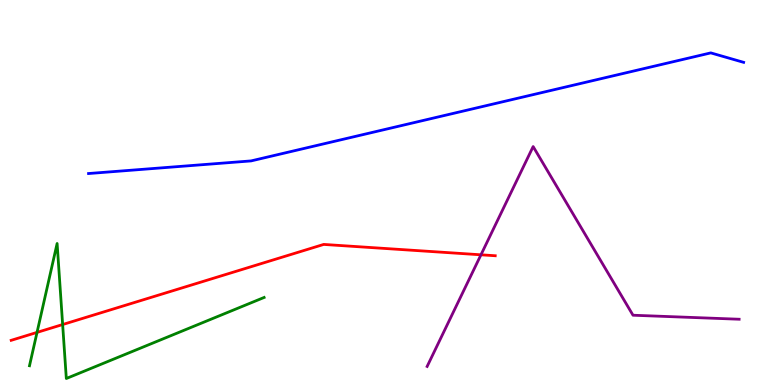[{'lines': ['blue', 'red'], 'intersections': []}, {'lines': ['green', 'red'], 'intersections': [{'x': 0.478, 'y': 1.37}, {'x': 0.808, 'y': 1.57}]}, {'lines': ['purple', 'red'], 'intersections': [{'x': 6.21, 'y': 3.38}]}, {'lines': ['blue', 'green'], 'intersections': []}, {'lines': ['blue', 'purple'], 'intersections': []}, {'lines': ['green', 'purple'], 'intersections': []}]